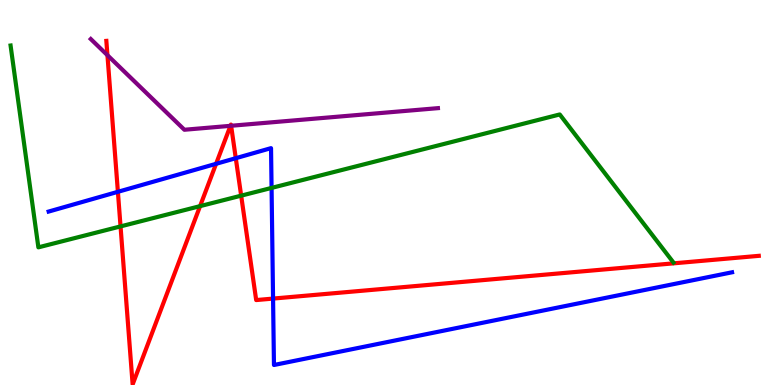[{'lines': ['blue', 'red'], 'intersections': [{'x': 1.52, 'y': 5.02}, {'x': 2.79, 'y': 5.75}, {'x': 3.04, 'y': 5.89}, {'x': 3.52, 'y': 2.24}]}, {'lines': ['green', 'red'], 'intersections': [{'x': 1.56, 'y': 4.12}, {'x': 2.58, 'y': 4.65}, {'x': 3.11, 'y': 4.92}]}, {'lines': ['purple', 'red'], 'intersections': [{'x': 1.39, 'y': 8.57}, {'x': 2.97, 'y': 6.73}, {'x': 2.98, 'y': 6.73}]}, {'lines': ['blue', 'green'], 'intersections': [{'x': 3.5, 'y': 5.12}]}, {'lines': ['blue', 'purple'], 'intersections': []}, {'lines': ['green', 'purple'], 'intersections': []}]